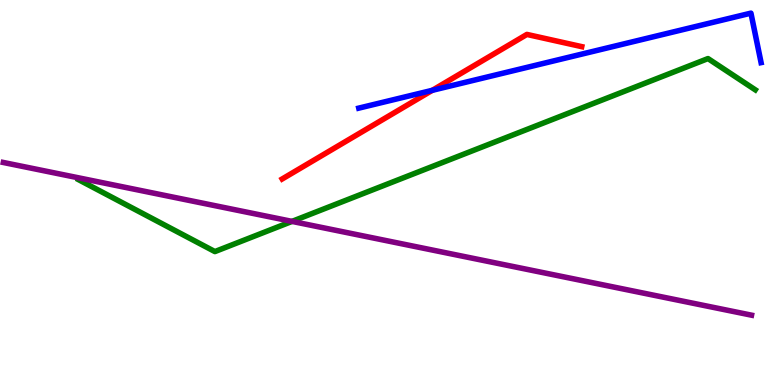[{'lines': ['blue', 'red'], 'intersections': [{'x': 5.58, 'y': 7.65}]}, {'lines': ['green', 'red'], 'intersections': []}, {'lines': ['purple', 'red'], 'intersections': []}, {'lines': ['blue', 'green'], 'intersections': []}, {'lines': ['blue', 'purple'], 'intersections': []}, {'lines': ['green', 'purple'], 'intersections': [{'x': 3.77, 'y': 4.25}]}]